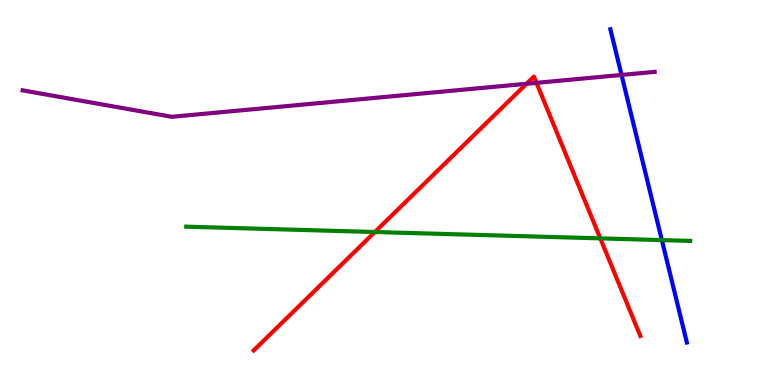[{'lines': ['blue', 'red'], 'intersections': []}, {'lines': ['green', 'red'], 'intersections': [{'x': 4.84, 'y': 3.97}, {'x': 7.75, 'y': 3.81}]}, {'lines': ['purple', 'red'], 'intersections': [{'x': 6.79, 'y': 7.82}, {'x': 6.92, 'y': 7.85}]}, {'lines': ['blue', 'green'], 'intersections': [{'x': 8.54, 'y': 3.76}]}, {'lines': ['blue', 'purple'], 'intersections': [{'x': 8.02, 'y': 8.05}]}, {'lines': ['green', 'purple'], 'intersections': []}]